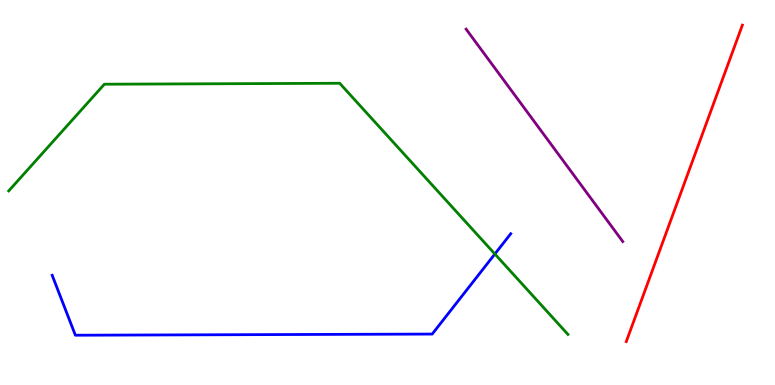[{'lines': ['blue', 'red'], 'intersections': []}, {'lines': ['green', 'red'], 'intersections': []}, {'lines': ['purple', 'red'], 'intersections': []}, {'lines': ['blue', 'green'], 'intersections': [{'x': 6.39, 'y': 3.4}]}, {'lines': ['blue', 'purple'], 'intersections': []}, {'lines': ['green', 'purple'], 'intersections': []}]